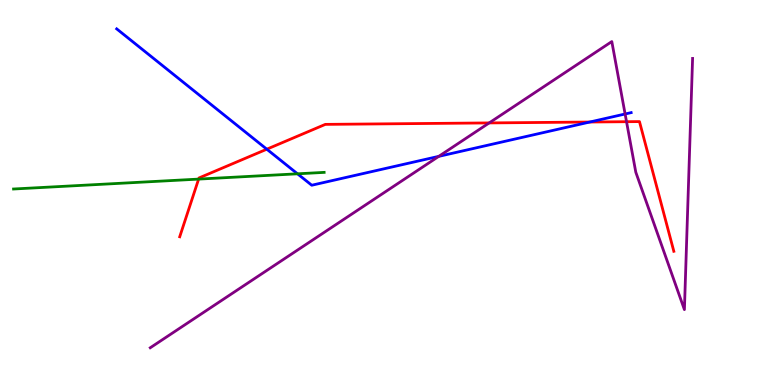[{'lines': ['blue', 'red'], 'intersections': [{'x': 3.44, 'y': 6.12}, {'x': 7.61, 'y': 6.83}]}, {'lines': ['green', 'red'], 'intersections': [{'x': 2.56, 'y': 5.35}]}, {'lines': ['purple', 'red'], 'intersections': [{'x': 6.31, 'y': 6.81}, {'x': 8.08, 'y': 6.84}]}, {'lines': ['blue', 'green'], 'intersections': [{'x': 3.84, 'y': 5.49}]}, {'lines': ['blue', 'purple'], 'intersections': [{'x': 5.66, 'y': 5.94}, {'x': 8.07, 'y': 7.04}]}, {'lines': ['green', 'purple'], 'intersections': []}]